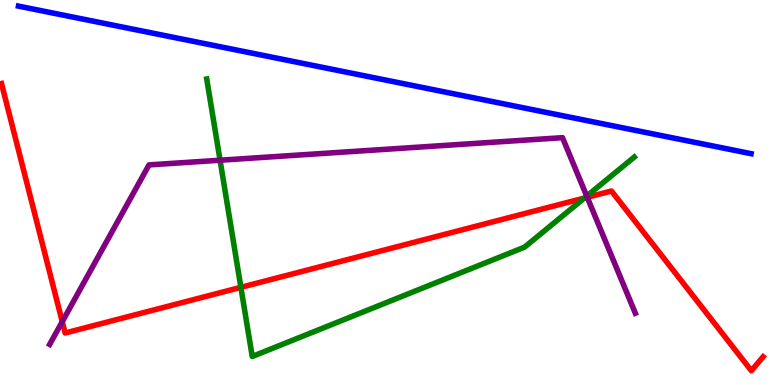[{'lines': ['blue', 'red'], 'intersections': []}, {'lines': ['green', 'red'], 'intersections': [{'x': 3.11, 'y': 2.54}, {'x': 7.54, 'y': 4.86}]}, {'lines': ['purple', 'red'], 'intersections': [{'x': 0.803, 'y': 1.64}, {'x': 7.58, 'y': 4.88}]}, {'lines': ['blue', 'green'], 'intersections': []}, {'lines': ['blue', 'purple'], 'intersections': []}, {'lines': ['green', 'purple'], 'intersections': [{'x': 2.84, 'y': 5.84}, {'x': 7.57, 'y': 4.91}]}]